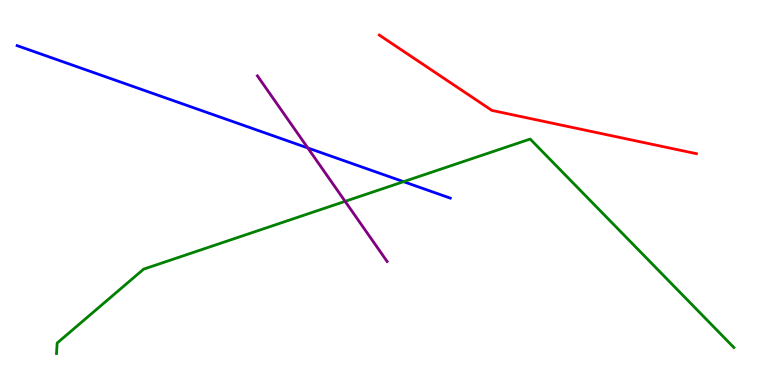[{'lines': ['blue', 'red'], 'intersections': []}, {'lines': ['green', 'red'], 'intersections': []}, {'lines': ['purple', 'red'], 'intersections': []}, {'lines': ['blue', 'green'], 'intersections': [{'x': 5.21, 'y': 5.28}]}, {'lines': ['blue', 'purple'], 'intersections': [{'x': 3.97, 'y': 6.16}]}, {'lines': ['green', 'purple'], 'intersections': [{'x': 4.45, 'y': 4.77}]}]